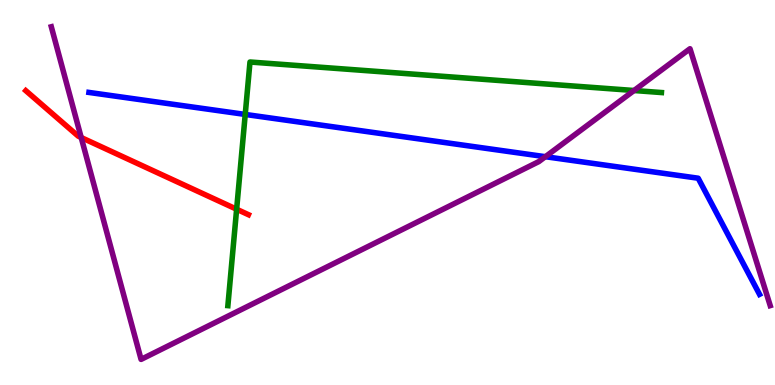[{'lines': ['blue', 'red'], 'intersections': []}, {'lines': ['green', 'red'], 'intersections': [{'x': 3.05, 'y': 4.57}]}, {'lines': ['purple', 'red'], 'intersections': [{'x': 1.05, 'y': 6.43}]}, {'lines': ['blue', 'green'], 'intersections': [{'x': 3.16, 'y': 7.03}]}, {'lines': ['blue', 'purple'], 'intersections': [{'x': 7.04, 'y': 5.93}]}, {'lines': ['green', 'purple'], 'intersections': [{'x': 8.18, 'y': 7.65}]}]